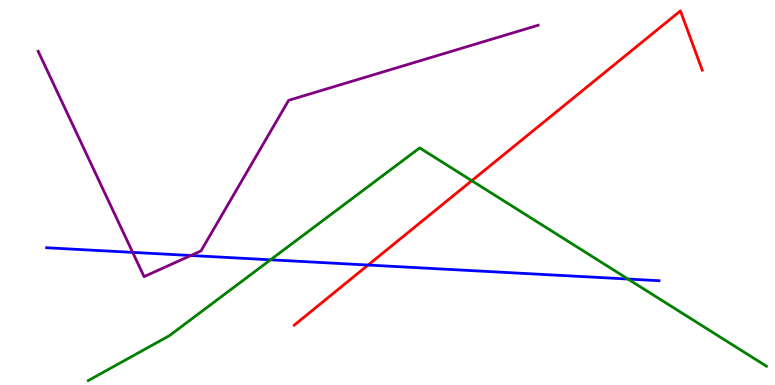[{'lines': ['blue', 'red'], 'intersections': [{'x': 4.75, 'y': 3.12}]}, {'lines': ['green', 'red'], 'intersections': [{'x': 6.09, 'y': 5.31}]}, {'lines': ['purple', 'red'], 'intersections': []}, {'lines': ['blue', 'green'], 'intersections': [{'x': 3.49, 'y': 3.25}, {'x': 8.1, 'y': 2.75}]}, {'lines': ['blue', 'purple'], 'intersections': [{'x': 1.71, 'y': 3.44}, {'x': 2.46, 'y': 3.36}]}, {'lines': ['green', 'purple'], 'intersections': []}]